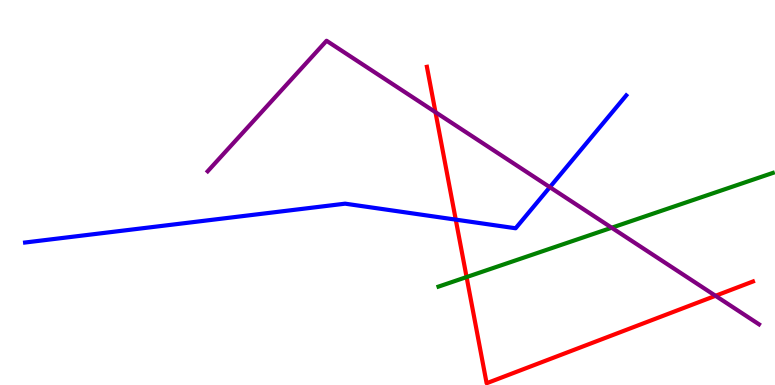[{'lines': ['blue', 'red'], 'intersections': [{'x': 5.88, 'y': 4.3}]}, {'lines': ['green', 'red'], 'intersections': [{'x': 6.02, 'y': 2.8}]}, {'lines': ['purple', 'red'], 'intersections': [{'x': 5.62, 'y': 7.09}, {'x': 9.23, 'y': 2.32}]}, {'lines': ['blue', 'green'], 'intersections': []}, {'lines': ['blue', 'purple'], 'intersections': [{'x': 7.09, 'y': 5.14}]}, {'lines': ['green', 'purple'], 'intersections': [{'x': 7.89, 'y': 4.09}]}]